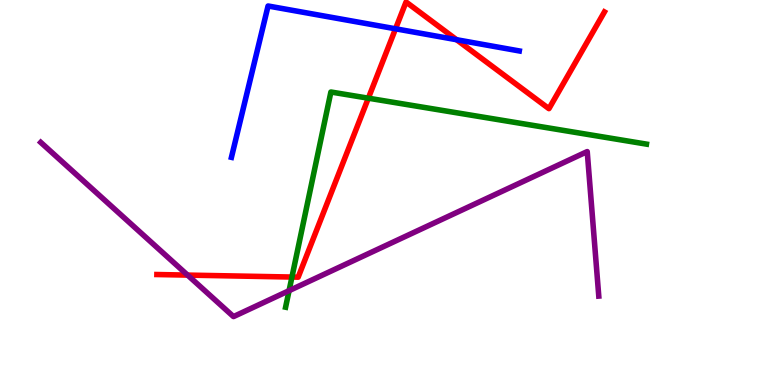[{'lines': ['blue', 'red'], 'intersections': [{'x': 5.1, 'y': 9.25}, {'x': 5.89, 'y': 8.97}]}, {'lines': ['green', 'red'], 'intersections': [{'x': 3.77, 'y': 2.8}, {'x': 4.75, 'y': 7.45}]}, {'lines': ['purple', 'red'], 'intersections': [{'x': 2.42, 'y': 2.85}]}, {'lines': ['blue', 'green'], 'intersections': []}, {'lines': ['blue', 'purple'], 'intersections': []}, {'lines': ['green', 'purple'], 'intersections': [{'x': 3.73, 'y': 2.45}]}]